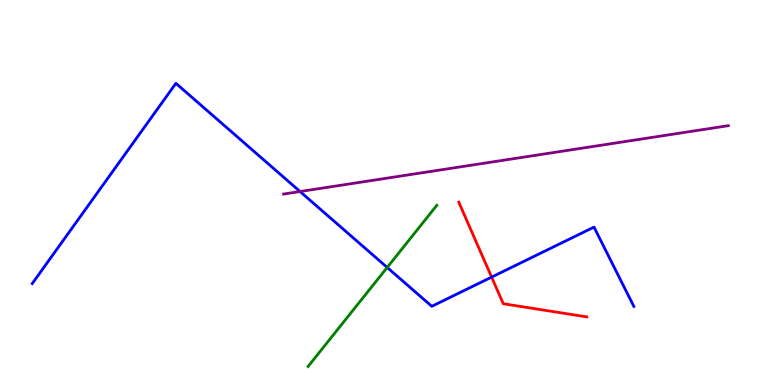[{'lines': ['blue', 'red'], 'intersections': [{'x': 6.34, 'y': 2.8}]}, {'lines': ['green', 'red'], 'intersections': []}, {'lines': ['purple', 'red'], 'intersections': []}, {'lines': ['blue', 'green'], 'intersections': [{'x': 5.0, 'y': 3.05}]}, {'lines': ['blue', 'purple'], 'intersections': [{'x': 3.87, 'y': 5.03}]}, {'lines': ['green', 'purple'], 'intersections': []}]